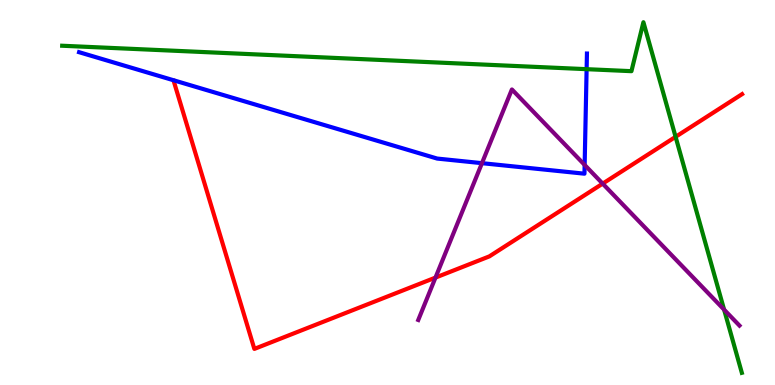[{'lines': ['blue', 'red'], 'intersections': []}, {'lines': ['green', 'red'], 'intersections': [{'x': 8.72, 'y': 6.45}]}, {'lines': ['purple', 'red'], 'intersections': [{'x': 5.62, 'y': 2.79}, {'x': 7.78, 'y': 5.23}]}, {'lines': ['blue', 'green'], 'intersections': [{'x': 7.57, 'y': 8.2}]}, {'lines': ['blue', 'purple'], 'intersections': [{'x': 6.22, 'y': 5.76}, {'x': 7.54, 'y': 5.72}]}, {'lines': ['green', 'purple'], 'intersections': [{'x': 9.34, 'y': 1.96}]}]